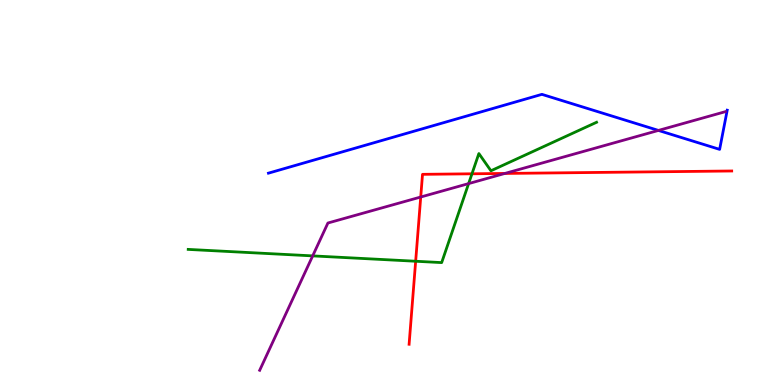[{'lines': ['blue', 'red'], 'intersections': []}, {'lines': ['green', 'red'], 'intersections': [{'x': 5.36, 'y': 3.21}, {'x': 6.09, 'y': 5.49}]}, {'lines': ['purple', 'red'], 'intersections': [{'x': 5.43, 'y': 4.88}, {'x': 6.51, 'y': 5.5}]}, {'lines': ['blue', 'green'], 'intersections': []}, {'lines': ['blue', 'purple'], 'intersections': [{'x': 8.5, 'y': 6.61}]}, {'lines': ['green', 'purple'], 'intersections': [{'x': 4.03, 'y': 3.35}, {'x': 6.05, 'y': 5.23}]}]